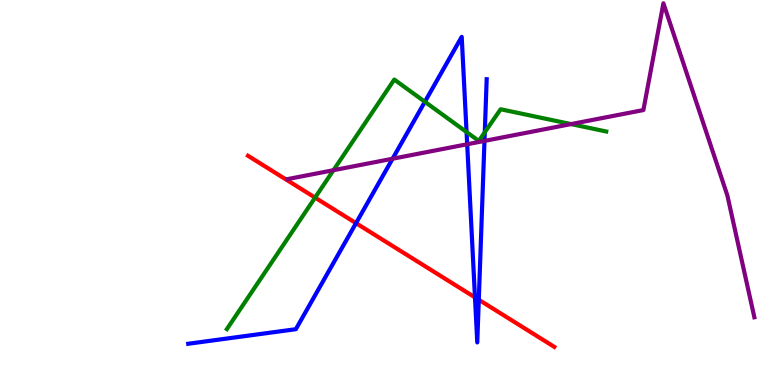[{'lines': ['blue', 'red'], 'intersections': [{'x': 4.59, 'y': 4.2}, {'x': 6.13, 'y': 2.28}, {'x': 6.18, 'y': 2.21}]}, {'lines': ['green', 'red'], 'intersections': [{'x': 4.07, 'y': 4.87}]}, {'lines': ['purple', 'red'], 'intersections': []}, {'lines': ['blue', 'green'], 'intersections': [{'x': 5.48, 'y': 7.36}, {'x': 6.02, 'y': 6.57}, {'x': 6.26, 'y': 6.56}]}, {'lines': ['blue', 'purple'], 'intersections': [{'x': 5.07, 'y': 5.88}, {'x': 6.03, 'y': 6.25}, {'x': 6.25, 'y': 6.34}]}, {'lines': ['green', 'purple'], 'intersections': [{'x': 4.3, 'y': 5.58}, {'x': 7.37, 'y': 6.78}]}]